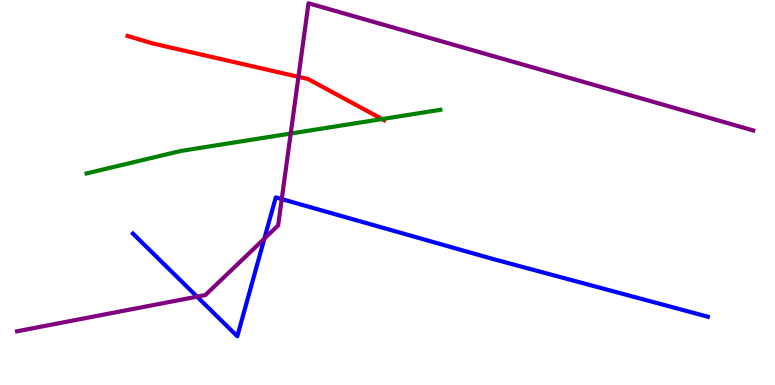[{'lines': ['blue', 'red'], 'intersections': []}, {'lines': ['green', 'red'], 'intersections': [{'x': 4.93, 'y': 6.91}]}, {'lines': ['purple', 'red'], 'intersections': [{'x': 3.85, 'y': 8.0}]}, {'lines': ['blue', 'green'], 'intersections': []}, {'lines': ['blue', 'purple'], 'intersections': [{'x': 2.54, 'y': 2.29}, {'x': 3.41, 'y': 3.8}, {'x': 3.64, 'y': 4.83}]}, {'lines': ['green', 'purple'], 'intersections': [{'x': 3.75, 'y': 6.53}]}]